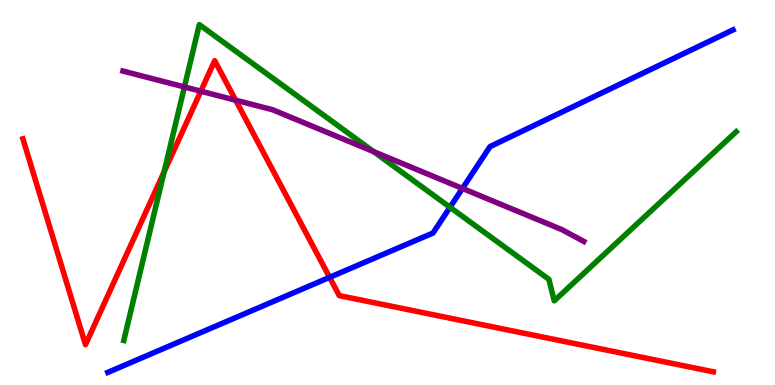[{'lines': ['blue', 'red'], 'intersections': [{'x': 4.25, 'y': 2.8}]}, {'lines': ['green', 'red'], 'intersections': [{'x': 2.12, 'y': 5.53}]}, {'lines': ['purple', 'red'], 'intersections': [{'x': 2.59, 'y': 7.63}, {'x': 3.04, 'y': 7.4}]}, {'lines': ['blue', 'green'], 'intersections': [{'x': 5.81, 'y': 4.62}]}, {'lines': ['blue', 'purple'], 'intersections': [{'x': 5.97, 'y': 5.11}]}, {'lines': ['green', 'purple'], 'intersections': [{'x': 2.38, 'y': 7.74}, {'x': 4.82, 'y': 6.06}]}]